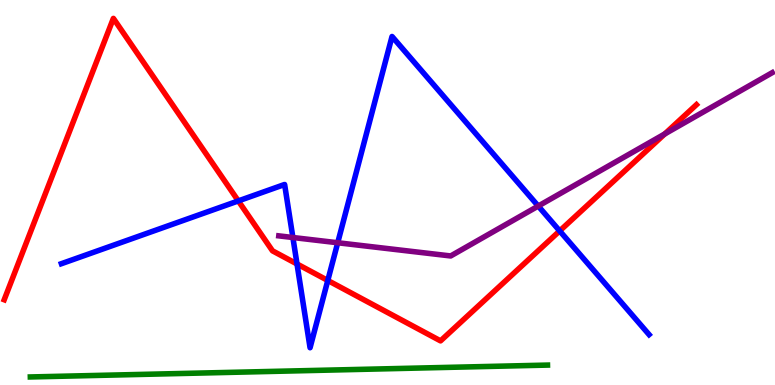[{'lines': ['blue', 'red'], 'intersections': [{'x': 3.08, 'y': 4.78}, {'x': 3.83, 'y': 3.14}, {'x': 4.23, 'y': 2.72}, {'x': 7.22, 'y': 4.0}]}, {'lines': ['green', 'red'], 'intersections': []}, {'lines': ['purple', 'red'], 'intersections': [{'x': 8.58, 'y': 6.52}]}, {'lines': ['blue', 'green'], 'intersections': []}, {'lines': ['blue', 'purple'], 'intersections': [{'x': 3.78, 'y': 3.83}, {'x': 4.36, 'y': 3.69}, {'x': 6.95, 'y': 4.65}]}, {'lines': ['green', 'purple'], 'intersections': []}]